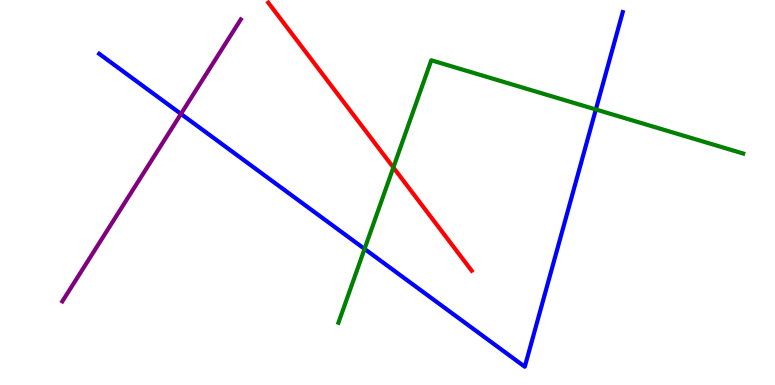[{'lines': ['blue', 'red'], 'intersections': []}, {'lines': ['green', 'red'], 'intersections': [{'x': 5.08, 'y': 5.65}]}, {'lines': ['purple', 'red'], 'intersections': []}, {'lines': ['blue', 'green'], 'intersections': [{'x': 4.7, 'y': 3.53}, {'x': 7.69, 'y': 7.16}]}, {'lines': ['blue', 'purple'], 'intersections': [{'x': 2.34, 'y': 7.04}]}, {'lines': ['green', 'purple'], 'intersections': []}]